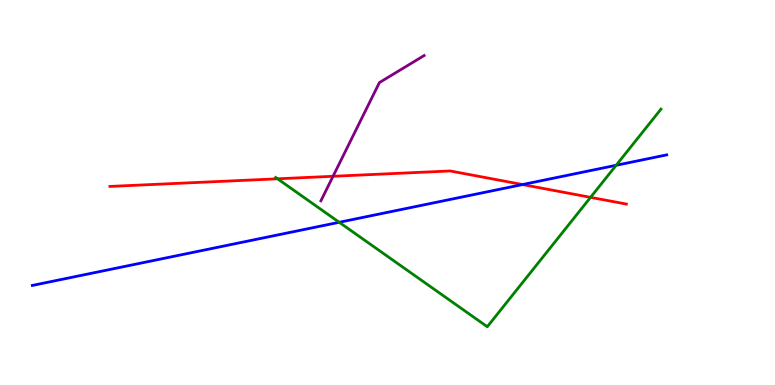[{'lines': ['blue', 'red'], 'intersections': [{'x': 6.74, 'y': 5.21}]}, {'lines': ['green', 'red'], 'intersections': [{'x': 3.58, 'y': 5.36}, {'x': 7.62, 'y': 4.87}]}, {'lines': ['purple', 'red'], 'intersections': [{'x': 4.3, 'y': 5.42}]}, {'lines': ['blue', 'green'], 'intersections': [{'x': 4.38, 'y': 4.23}, {'x': 7.95, 'y': 5.71}]}, {'lines': ['blue', 'purple'], 'intersections': []}, {'lines': ['green', 'purple'], 'intersections': []}]